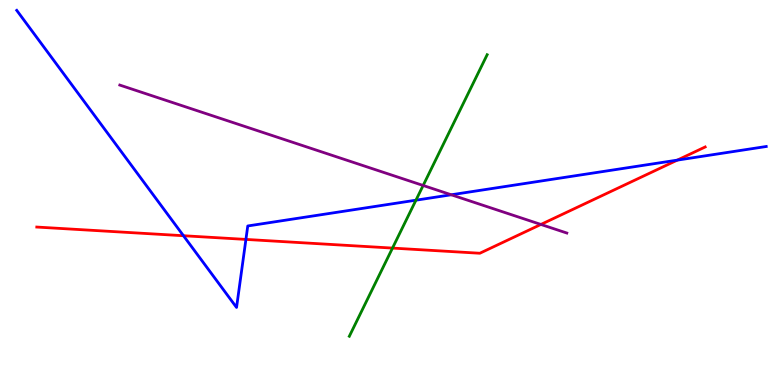[{'lines': ['blue', 'red'], 'intersections': [{'x': 2.37, 'y': 3.88}, {'x': 3.17, 'y': 3.78}, {'x': 8.74, 'y': 5.84}]}, {'lines': ['green', 'red'], 'intersections': [{'x': 5.06, 'y': 3.56}]}, {'lines': ['purple', 'red'], 'intersections': [{'x': 6.98, 'y': 4.17}]}, {'lines': ['blue', 'green'], 'intersections': [{'x': 5.37, 'y': 4.8}]}, {'lines': ['blue', 'purple'], 'intersections': [{'x': 5.82, 'y': 4.94}]}, {'lines': ['green', 'purple'], 'intersections': [{'x': 5.46, 'y': 5.18}]}]